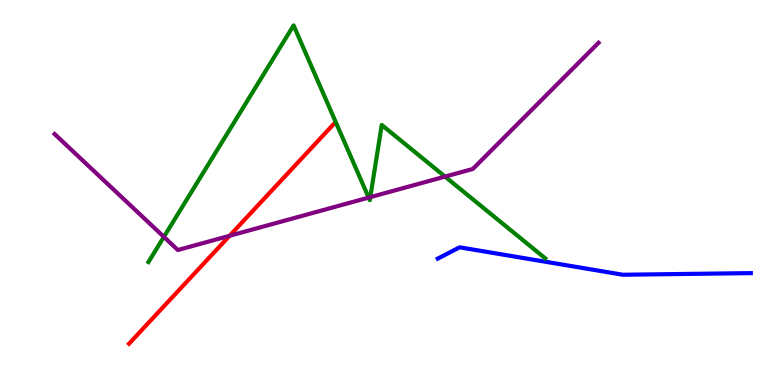[{'lines': ['blue', 'red'], 'intersections': []}, {'lines': ['green', 'red'], 'intersections': []}, {'lines': ['purple', 'red'], 'intersections': [{'x': 2.96, 'y': 3.88}]}, {'lines': ['blue', 'green'], 'intersections': []}, {'lines': ['blue', 'purple'], 'intersections': []}, {'lines': ['green', 'purple'], 'intersections': [{'x': 2.11, 'y': 3.85}, {'x': 4.76, 'y': 4.87}, {'x': 4.78, 'y': 4.88}, {'x': 5.74, 'y': 5.41}]}]